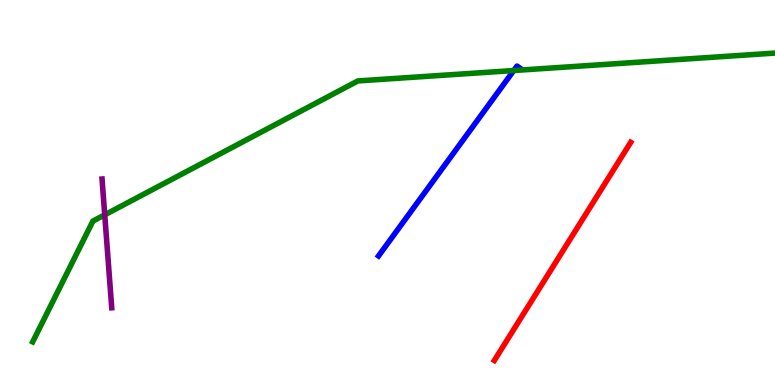[{'lines': ['blue', 'red'], 'intersections': []}, {'lines': ['green', 'red'], 'intersections': []}, {'lines': ['purple', 'red'], 'intersections': []}, {'lines': ['blue', 'green'], 'intersections': [{'x': 6.63, 'y': 8.17}]}, {'lines': ['blue', 'purple'], 'intersections': []}, {'lines': ['green', 'purple'], 'intersections': [{'x': 1.35, 'y': 4.42}]}]